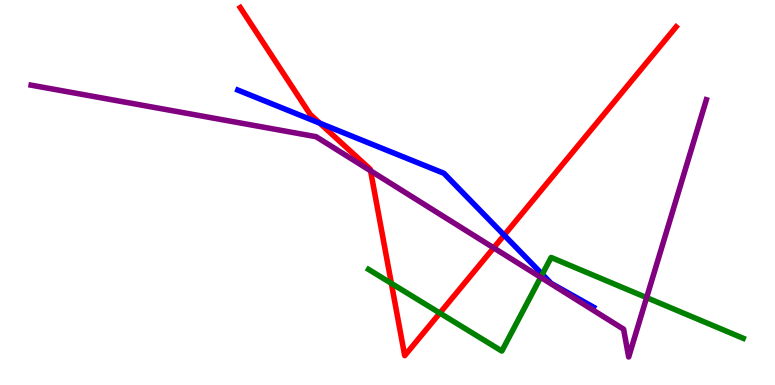[{'lines': ['blue', 'red'], 'intersections': [{'x': 4.13, 'y': 6.8}, {'x': 6.51, 'y': 3.89}]}, {'lines': ['green', 'red'], 'intersections': [{'x': 5.05, 'y': 2.64}, {'x': 5.68, 'y': 1.87}]}, {'lines': ['purple', 'red'], 'intersections': [{'x': 4.78, 'y': 5.56}, {'x': 6.37, 'y': 3.56}]}, {'lines': ['blue', 'green'], 'intersections': [{'x': 7.0, 'y': 2.88}]}, {'lines': ['blue', 'purple'], 'intersections': []}, {'lines': ['green', 'purple'], 'intersections': [{'x': 6.98, 'y': 2.8}, {'x': 8.34, 'y': 2.27}]}]